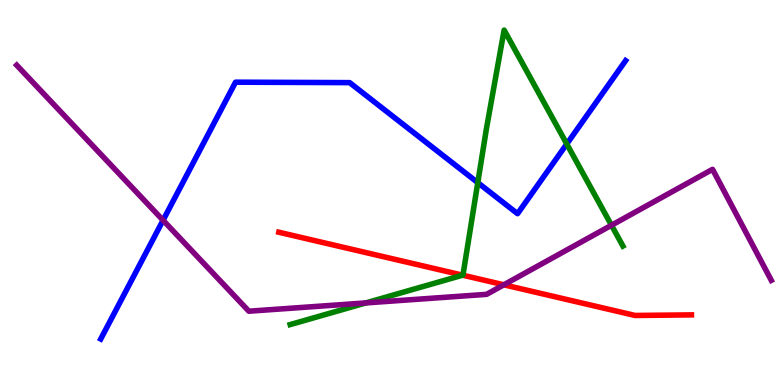[{'lines': ['blue', 'red'], 'intersections': []}, {'lines': ['green', 'red'], 'intersections': [{'x': 5.97, 'y': 2.85}]}, {'lines': ['purple', 'red'], 'intersections': [{'x': 6.5, 'y': 2.6}]}, {'lines': ['blue', 'green'], 'intersections': [{'x': 6.16, 'y': 5.26}, {'x': 7.31, 'y': 6.26}]}, {'lines': ['blue', 'purple'], 'intersections': [{'x': 2.1, 'y': 4.28}]}, {'lines': ['green', 'purple'], 'intersections': [{'x': 4.72, 'y': 2.13}, {'x': 7.89, 'y': 4.15}]}]